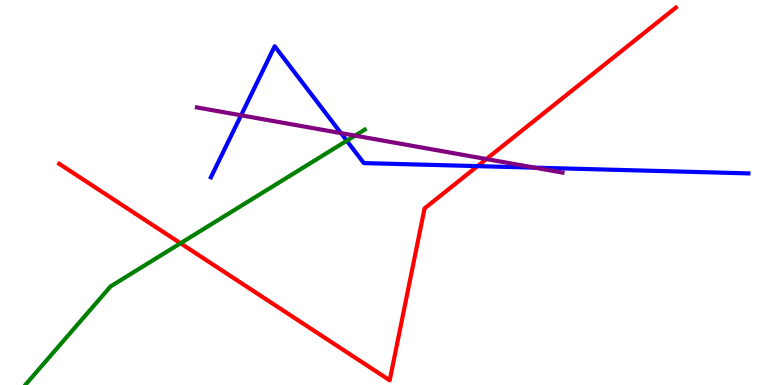[{'lines': ['blue', 'red'], 'intersections': [{'x': 6.16, 'y': 5.68}]}, {'lines': ['green', 'red'], 'intersections': [{'x': 2.33, 'y': 3.68}]}, {'lines': ['purple', 'red'], 'intersections': [{'x': 6.28, 'y': 5.87}]}, {'lines': ['blue', 'green'], 'intersections': [{'x': 4.47, 'y': 6.34}]}, {'lines': ['blue', 'purple'], 'intersections': [{'x': 3.11, 'y': 7.01}, {'x': 4.4, 'y': 6.54}, {'x': 6.9, 'y': 5.65}]}, {'lines': ['green', 'purple'], 'intersections': [{'x': 4.58, 'y': 6.48}]}]